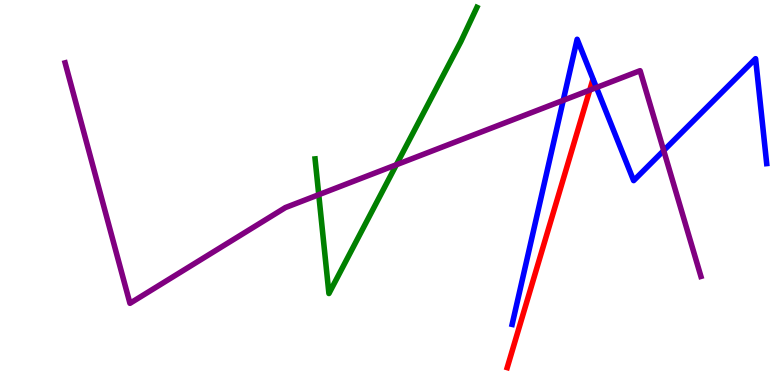[{'lines': ['blue', 'red'], 'intersections': []}, {'lines': ['green', 'red'], 'intersections': []}, {'lines': ['purple', 'red'], 'intersections': [{'x': 7.61, 'y': 7.66}]}, {'lines': ['blue', 'green'], 'intersections': []}, {'lines': ['blue', 'purple'], 'intersections': [{'x': 7.27, 'y': 7.39}, {'x': 7.7, 'y': 7.73}, {'x': 8.56, 'y': 6.09}]}, {'lines': ['green', 'purple'], 'intersections': [{'x': 4.11, 'y': 4.94}, {'x': 5.11, 'y': 5.72}]}]